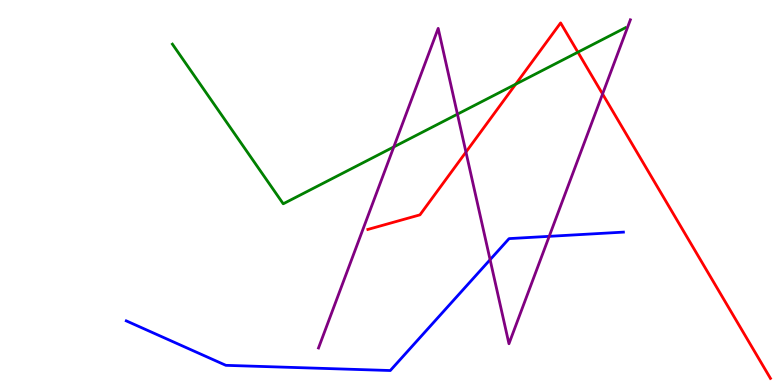[{'lines': ['blue', 'red'], 'intersections': []}, {'lines': ['green', 'red'], 'intersections': [{'x': 6.65, 'y': 7.81}, {'x': 7.46, 'y': 8.64}]}, {'lines': ['purple', 'red'], 'intersections': [{'x': 6.01, 'y': 6.05}, {'x': 7.78, 'y': 7.56}]}, {'lines': ['blue', 'green'], 'intersections': []}, {'lines': ['blue', 'purple'], 'intersections': [{'x': 6.32, 'y': 3.25}, {'x': 7.09, 'y': 3.86}]}, {'lines': ['green', 'purple'], 'intersections': [{'x': 5.08, 'y': 6.18}, {'x': 5.9, 'y': 7.03}]}]